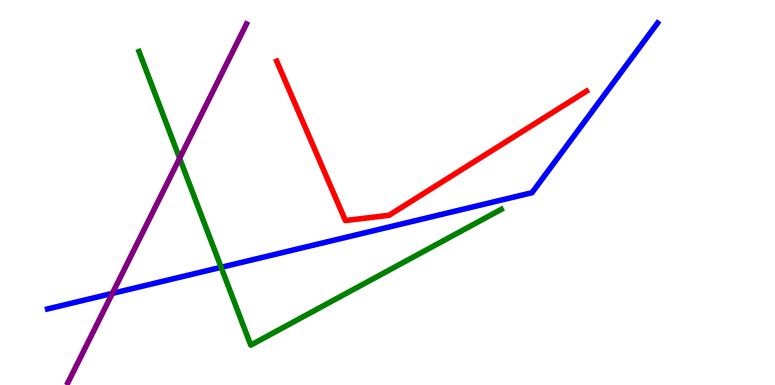[{'lines': ['blue', 'red'], 'intersections': []}, {'lines': ['green', 'red'], 'intersections': []}, {'lines': ['purple', 'red'], 'intersections': []}, {'lines': ['blue', 'green'], 'intersections': [{'x': 2.85, 'y': 3.06}]}, {'lines': ['blue', 'purple'], 'intersections': [{'x': 1.45, 'y': 2.38}]}, {'lines': ['green', 'purple'], 'intersections': [{'x': 2.32, 'y': 5.89}]}]